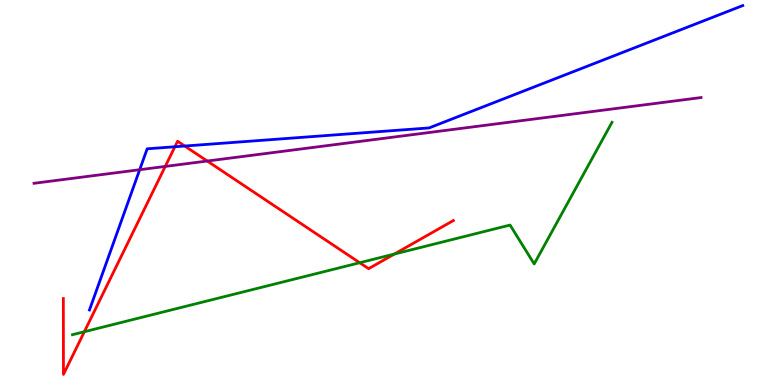[{'lines': ['blue', 'red'], 'intersections': [{'x': 2.26, 'y': 6.19}, {'x': 2.38, 'y': 6.21}]}, {'lines': ['green', 'red'], 'intersections': [{'x': 1.09, 'y': 1.38}, {'x': 4.64, 'y': 3.18}, {'x': 5.09, 'y': 3.4}]}, {'lines': ['purple', 'red'], 'intersections': [{'x': 2.13, 'y': 5.68}, {'x': 2.67, 'y': 5.82}]}, {'lines': ['blue', 'green'], 'intersections': []}, {'lines': ['blue', 'purple'], 'intersections': [{'x': 1.8, 'y': 5.59}]}, {'lines': ['green', 'purple'], 'intersections': []}]